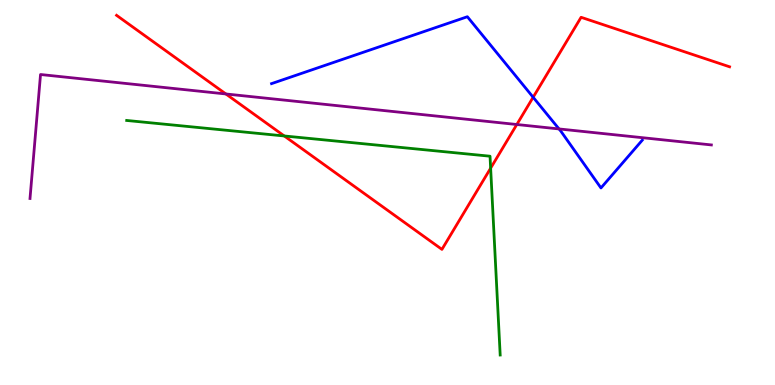[{'lines': ['blue', 'red'], 'intersections': [{'x': 6.88, 'y': 7.47}]}, {'lines': ['green', 'red'], 'intersections': [{'x': 3.67, 'y': 6.47}, {'x': 6.33, 'y': 5.63}]}, {'lines': ['purple', 'red'], 'intersections': [{'x': 2.91, 'y': 7.56}, {'x': 6.67, 'y': 6.77}]}, {'lines': ['blue', 'green'], 'intersections': []}, {'lines': ['blue', 'purple'], 'intersections': [{'x': 7.21, 'y': 6.65}]}, {'lines': ['green', 'purple'], 'intersections': []}]